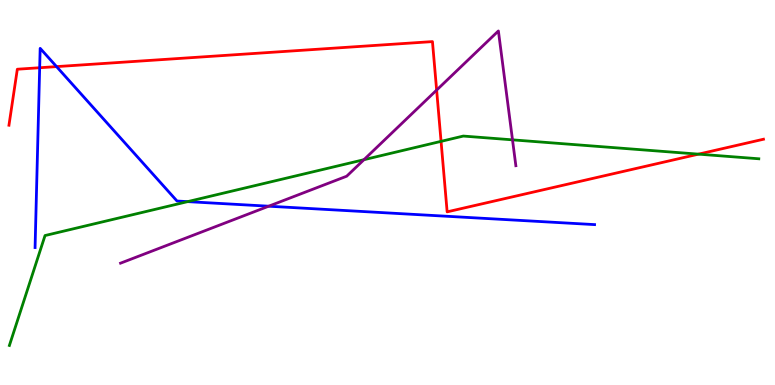[{'lines': ['blue', 'red'], 'intersections': [{'x': 0.512, 'y': 8.24}, {'x': 0.73, 'y': 8.27}]}, {'lines': ['green', 'red'], 'intersections': [{'x': 5.69, 'y': 6.33}, {'x': 9.01, 'y': 6.0}]}, {'lines': ['purple', 'red'], 'intersections': [{'x': 5.63, 'y': 7.66}]}, {'lines': ['blue', 'green'], 'intersections': [{'x': 2.42, 'y': 4.76}]}, {'lines': ['blue', 'purple'], 'intersections': [{'x': 3.47, 'y': 4.64}]}, {'lines': ['green', 'purple'], 'intersections': [{'x': 4.7, 'y': 5.85}, {'x': 6.61, 'y': 6.37}]}]